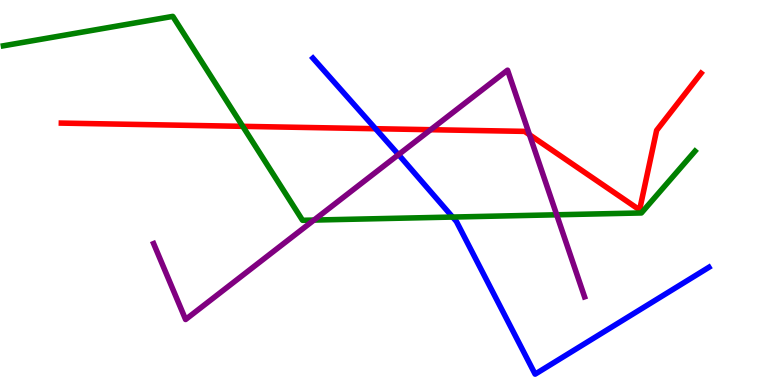[{'lines': ['blue', 'red'], 'intersections': [{'x': 4.85, 'y': 6.66}]}, {'lines': ['green', 'red'], 'intersections': [{'x': 3.13, 'y': 6.72}]}, {'lines': ['purple', 'red'], 'intersections': [{'x': 5.56, 'y': 6.63}, {'x': 6.83, 'y': 6.5}]}, {'lines': ['blue', 'green'], 'intersections': [{'x': 5.84, 'y': 4.36}]}, {'lines': ['blue', 'purple'], 'intersections': [{'x': 5.14, 'y': 5.98}]}, {'lines': ['green', 'purple'], 'intersections': [{'x': 4.05, 'y': 4.28}, {'x': 7.18, 'y': 4.42}]}]